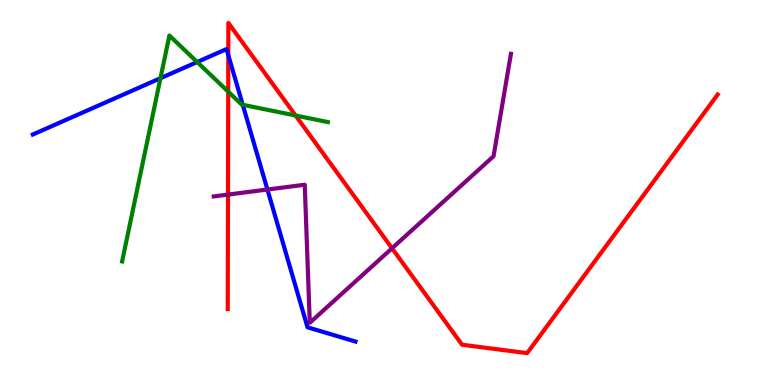[{'lines': ['blue', 'red'], 'intersections': [{'x': 2.95, 'y': 8.57}]}, {'lines': ['green', 'red'], 'intersections': [{'x': 2.94, 'y': 7.62}, {'x': 3.81, 'y': 7.0}]}, {'lines': ['purple', 'red'], 'intersections': [{'x': 2.94, 'y': 4.95}, {'x': 5.06, 'y': 3.55}]}, {'lines': ['blue', 'green'], 'intersections': [{'x': 2.07, 'y': 7.97}, {'x': 2.54, 'y': 8.39}, {'x': 3.13, 'y': 7.28}]}, {'lines': ['blue', 'purple'], 'intersections': [{'x': 3.45, 'y': 5.08}]}, {'lines': ['green', 'purple'], 'intersections': []}]